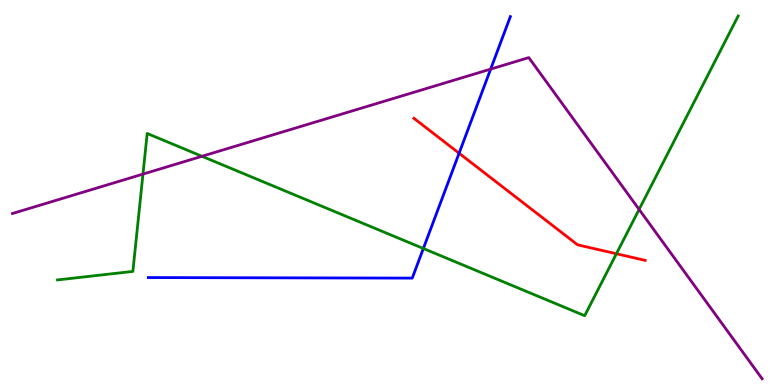[{'lines': ['blue', 'red'], 'intersections': [{'x': 5.92, 'y': 6.02}]}, {'lines': ['green', 'red'], 'intersections': [{'x': 7.95, 'y': 3.41}]}, {'lines': ['purple', 'red'], 'intersections': []}, {'lines': ['blue', 'green'], 'intersections': [{'x': 5.46, 'y': 3.55}]}, {'lines': ['blue', 'purple'], 'intersections': [{'x': 6.33, 'y': 8.2}]}, {'lines': ['green', 'purple'], 'intersections': [{'x': 1.84, 'y': 5.48}, {'x': 2.61, 'y': 5.94}, {'x': 8.25, 'y': 4.56}]}]